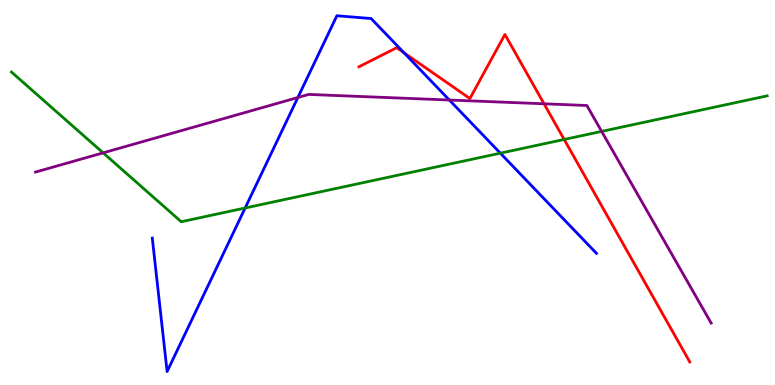[{'lines': ['blue', 'red'], 'intersections': [{'x': 5.21, 'y': 8.63}]}, {'lines': ['green', 'red'], 'intersections': [{'x': 7.28, 'y': 6.38}]}, {'lines': ['purple', 'red'], 'intersections': [{'x': 7.02, 'y': 7.3}]}, {'lines': ['blue', 'green'], 'intersections': [{'x': 3.16, 'y': 4.6}, {'x': 6.46, 'y': 6.02}]}, {'lines': ['blue', 'purple'], 'intersections': [{'x': 3.84, 'y': 7.47}, {'x': 5.8, 'y': 7.4}]}, {'lines': ['green', 'purple'], 'intersections': [{'x': 1.33, 'y': 6.03}, {'x': 7.76, 'y': 6.59}]}]